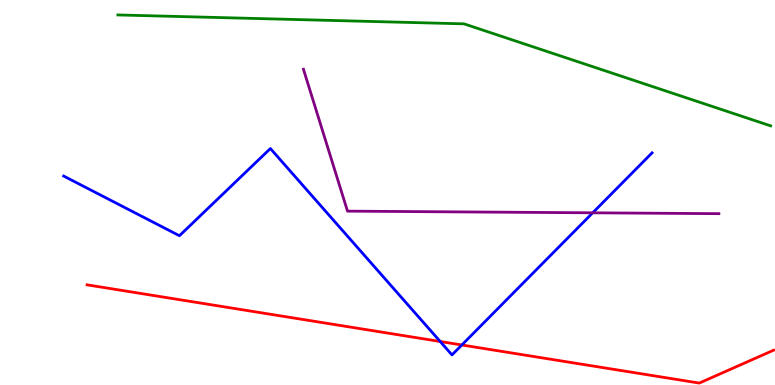[{'lines': ['blue', 'red'], 'intersections': [{'x': 5.68, 'y': 1.13}, {'x': 5.96, 'y': 1.04}]}, {'lines': ['green', 'red'], 'intersections': []}, {'lines': ['purple', 'red'], 'intersections': []}, {'lines': ['blue', 'green'], 'intersections': []}, {'lines': ['blue', 'purple'], 'intersections': [{'x': 7.65, 'y': 4.47}]}, {'lines': ['green', 'purple'], 'intersections': []}]